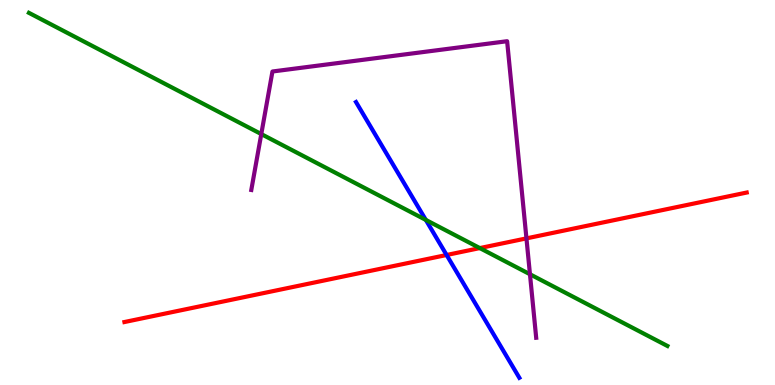[{'lines': ['blue', 'red'], 'intersections': [{'x': 5.76, 'y': 3.38}]}, {'lines': ['green', 'red'], 'intersections': [{'x': 6.19, 'y': 3.56}]}, {'lines': ['purple', 'red'], 'intersections': [{'x': 6.79, 'y': 3.81}]}, {'lines': ['blue', 'green'], 'intersections': [{'x': 5.49, 'y': 4.29}]}, {'lines': ['blue', 'purple'], 'intersections': []}, {'lines': ['green', 'purple'], 'intersections': [{'x': 3.37, 'y': 6.52}, {'x': 6.84, 'y': 2.88}]}]